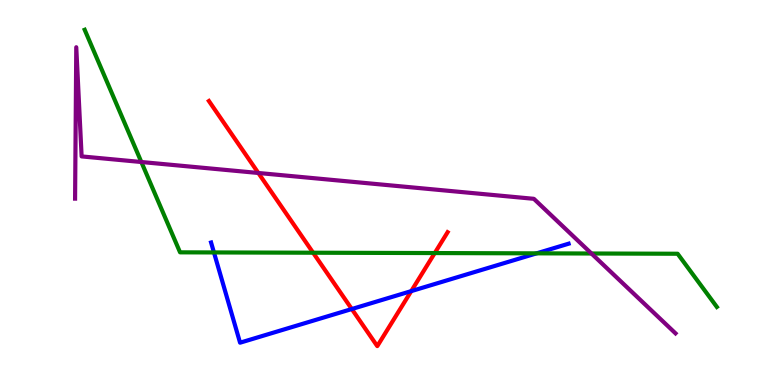[{'lines': ['blue', 'red'], 'intersections': [{'x': 4.54, 'y': 1.97}, {'x': 5.31, 'y': 2.44}]}, {'lines': ['green', 'red'], 'intersections': [{'x': 4.04, 'y': 3.44}, {'x': 5.61, 'y': 3.43}]}, {'lines': ['purple', 'red'], 'intersections': [{'x': 3.33, 'y': 5.51}]}, {'lines': ['blue', 'green'], 'intersections': [{'x': 2.76, 'y': 3.44}, {'x': 6.92, 'y': 3.42}]}, {'lines': ['blue', 'purple'], 'intersections': []}, {'lines': ['green', 'purple'], 'intersections': [{'x': 1.82, 'y': 5.79}, {'x': 7.63, 'y': 3.42}]}]